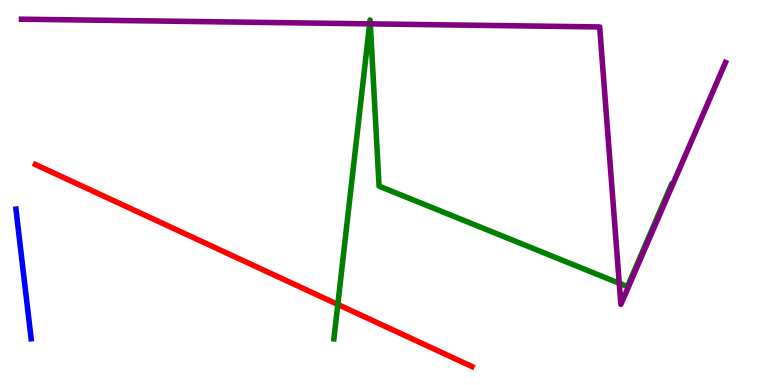[{'lines': ['blue', 'red'], 'intersections': []}, {'lines': ['green', 'red'], 'intersections': [{'x': 4.36, 'y': 2.09}]}, {'lines': ['purple', 'red'], 'intersections': []}, {'lines': ['blue', 'green'], 'intersections': []}, {'lines': ['blue', 'purple'], 'intersections': []}, {'lines': ['green', 'purple'], 'intersections': [{'x': 4.77, 'y': 9.38}, {'x': 4.78, 'y': 9.38}, {'x': 7.99, 'y': 2.64}]}]